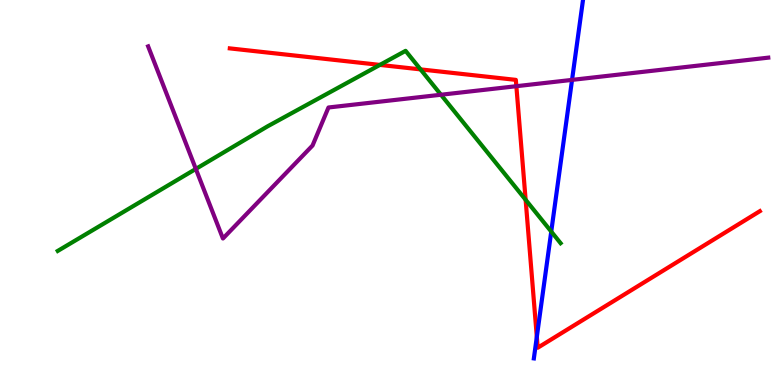[{'lines': ['blue', 'red'], 'intersections': [{'x': 6.93, 'y': 1.25}]}, {'lines': ['green', 'red'], 'intersections': [{'x': 4.9, 'y': 8.31}, {'x': 5.43, 'y': 8.2}, {'x': 6.78, 'y': 4.81}]}, {'lines': ['purple', 'red'], 'intersections': [{'x': 6.66, 'y': 7.76}]}, {'lines': ['blue', 'green'], 'intersections': [{'x': 7.11, 'y': 3.98}]}, {'lines': ['blue', 'purple'], 'intersections': [{'x': 7.38, 'y': 7.92}]}, {'lines': ['green', 'purple'], 'intersections': [{'x': 2.53, 'y': 5.61}, {'x': 5.69, 'y': 7.54}]}]